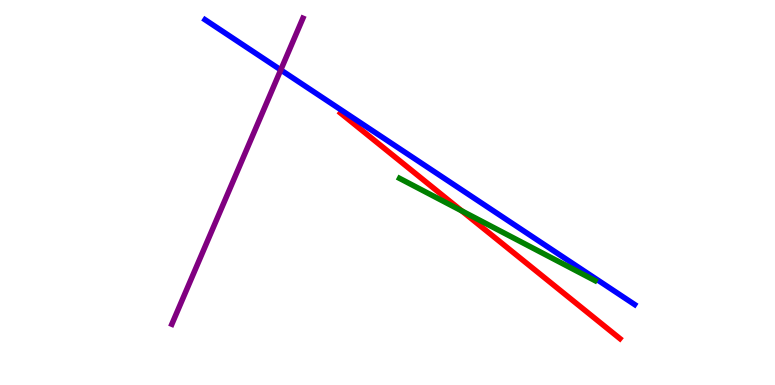[{'lines': ['blue', 'red'], 'intersections': []}, {'lines': ['green', 'red'], 'intersections': [{'x': 5.96, 'y': 4.52}]}, {'lines': ['purple', 'red'], 'intersections': []}, {'lines': ['blue', 'green'], 'intersections': []}, {'lines': ['blue', 'purple'], 'intersections': [{'x': 3.62, 'y': 8.18}]}, {'lines': ['green', 'purple'], 'intersections': []}]